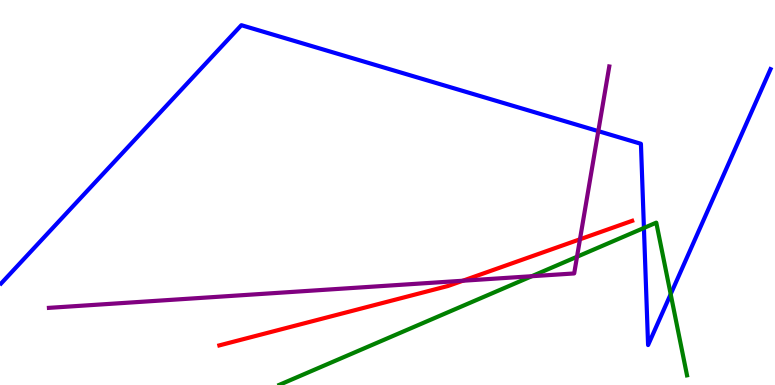[{'lines': ['blue', 'red'], 'intersections': []}, {'lines': ['green', 'red'], 'intersections': []}, {'lines': ['purple', 'red'], 'intersections': [{'x': 5.97, 'y': 2.71}, {'x': 7.48, 'y': 3.78}]}, {'lines': ['blue', 'green'], 'intersections': [{'x': 8.31, 'y': 4.08}, {'x': 8.65, 'y': 2.36}]}, {'lines': ['blue', 'purple'], 'intersections': [{'x': 7.72, 'y': 6.59}]}, {'lines': ['green', 'purple'], 'intersections': [{'x': 6.86, 'y': 2.83}, {'x': 7.45, 'y': 3.33}]}]